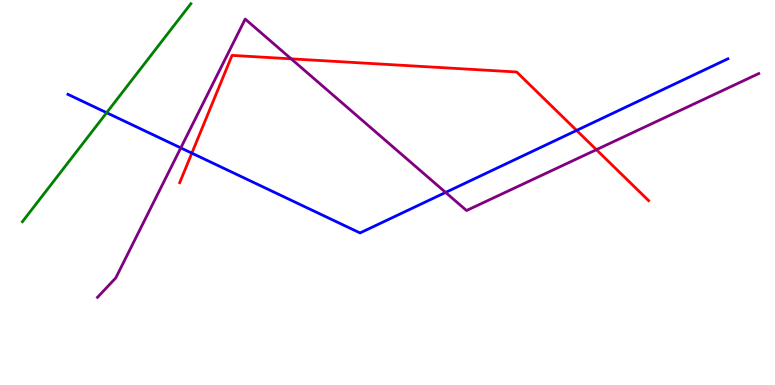[{'lines': ['blue', 'red'], 'intersections': [{'x': 2.48, 'y': 6.02}, {'x': 7.44, 'y': 6.61}]}, {'lines': ['green', 'red'], 'intersections': []}, {'lines': ['purple', 'red'], 'intersections': [{'x': 3.76, 'y': 8.47}, {'x': 7.7, 'y': 6.11}]}, {'lines': ['blue', 'green'], 'intersections': [{'x': 1.38, 'y': 7.07}]}, {'lines': ['blue', 'purple'], 'intersections': [{'x': 2.33, 'y': 6.16}, {'x': 5.75, 'y': 5.0}]}, {'lines': ['green', 'purple'], 'intersections': []}]